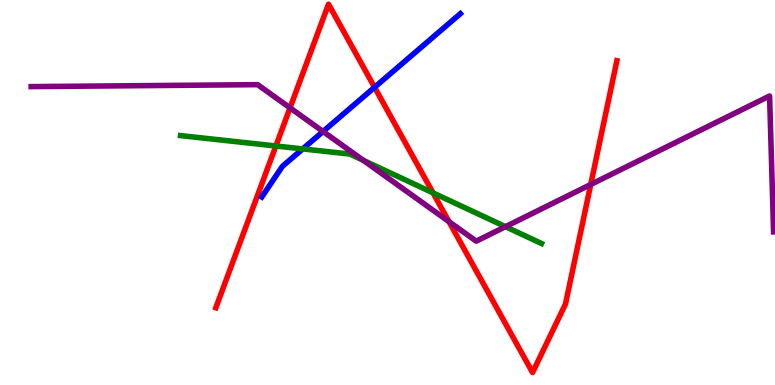[{'lines': ['blue', 'red'], 'intersections': [{'x': 4.83, 'y': 7.73}]}, {'lines': ['green', 'red'], 'intersections': [{'x': 3.56, 'y': 6.21}, {'x': 5.59, 'y': 4.99}]}, {'lines': ['purple', 'red'], 'intersections': [{'x': 3.74, 'y': 7.2}, {'x': 5.79, 'y': 4.24}, {'x': 7.62, 'y': 5.21}]}, {'lines': ['blue', 'green'], 'intersections': [{'x': 3.91, 'y': 6.13}]}, {'lines': ['blue', 'purple'], 'intersections': [{'x': 4.17, 'y': 6.58}]}, {'lines': ['green', 'purple'], 'intersections': [{'x': 4.69, 'y': 5.84}, {'x': 6.52, 'y': 4.11}]}]